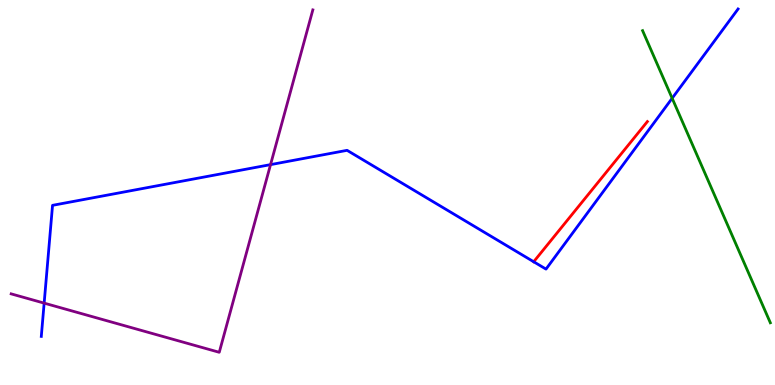[{'lines': ['blue', 'red'], 'intersections': [{'x': 6.89, 'y': 3.2}]}, {'lines': ['green', 'red'], 'intersections': []}, {'lines': ['purple', 'red'], 'intersections': []}, {'lines': ['blue', 'green'], 'intersections': [{'x': 8.67, 'y': 7.45}]}, {'lines': ['blue', 'purple'], 'intersections': [{'x': 0.57, 'y': 2.13}, {'x': 3.49, 'y': 5.72}]}, {'lines': ['green', 'purple'], 'intersections': []}]